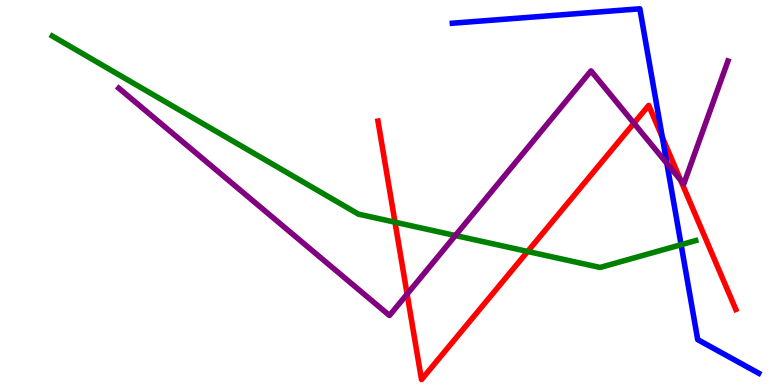[{'lines': ['blue', 'red'], 'intersections': [{'x': 8.55, 'y': 6.43}]}, {'lines': ['green', 'red'], 'intersections': [{'x': 5.1, 'y': 4.23}, {'x': 6.81, 'y': 3.47}]}, {'lines': ['purple', 'red'], 'intersections': [{'x': 5.25, 'y': 2.36}, {'x': 8.18, 'y': 6.8}, {'x': 8.78, 'y': 5.32}]}, {'lines': ['blue', 'green'], 'intersections': [{'x': 8.79, 'y': 3.64}]}, {'lines': ['blue', 'purple'], 'intersections': [{'x': 8.61, 'y': 5.76}]}, {'lines': ['green', 'purple'], 'intersections': [{'x': 5.88, 'y': 3.88}]}]